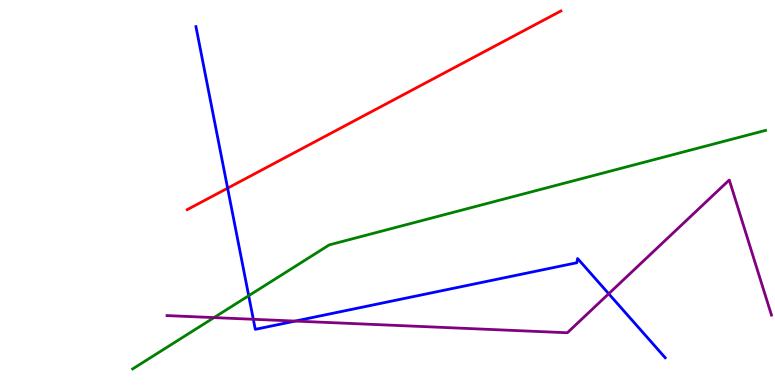[{'lines': ['blue', 'red'], 'intersections': [{'x': 2.94, 'y': 5.11}]}, {'lines': ['green', 'red'], 'intersections': []}, {'lines': ['purple', 'red'], 'intersections': []}, {'lines': ['blue', 'green'], 'intersections': [{'x': 3.21, 'y': 2.32}]}, {'lines': ['blue', 'purple'], 'intersections': [{'x': 3.27, 'y': 1.71}, {'x': 3.81, 'y': 1.66}, {'x': 7.85, 'y': 2.37}]}, {'lines': ['green', 'purple'], 'intersections': [{'x': 2.76, 'y': 1.75}]}]